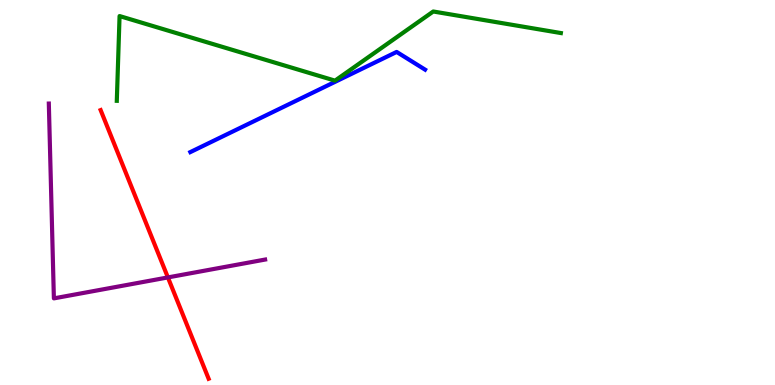[{'lines': ['blue', 'red'], 'intersections': []}, {'lines': ['green', 'red'], 'intersections': []}, {'lines': ['purple', 'red'], 'intersections': [{'x': 2.17, 'y': 2.79}]}, {'lines': ['blue', 'green'], 'intersections': []}, {'lines': ['blue', 'purple'], 'intersections': []}, {'lines': ['green', 'purple'], 'intersections': []}]